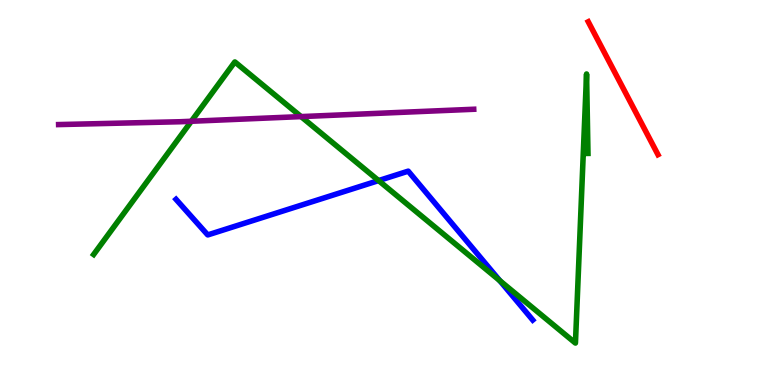[{'lines': ['blue', 'red'], 'intersections': []}, {'lines': ['green', 'red'], 'intersections': []}, {'lines': ['purple', 'red'], 'intersections': []}, {'lines': ['blue', 'green'], 'intersections': [{'x': 4.88, 'y': 5.31}, {'x': 6.45, 'y': 2.71}]}, {'lines': ['blue', 'purple'], 'intersections': []}, {'lines': ['green', 'purple'], 'intersections': [{'x': 2.47, 'y': 6.85}, {'x': 3.88, 'y': 6.97}]}]